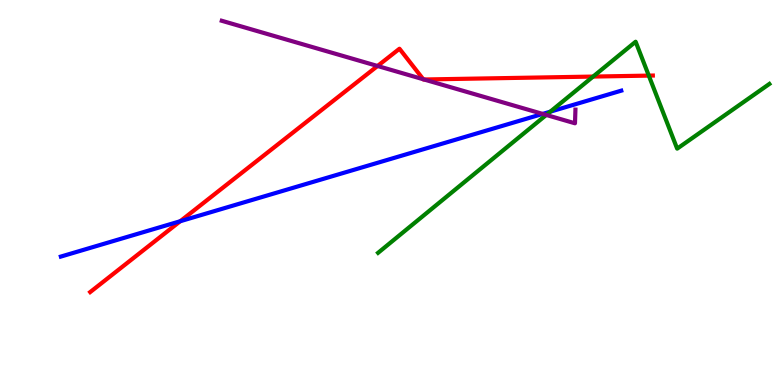[{'lines': ['blue', 'red'], 'intersections': [{'x': 2.33, 'y': 4.25}]}, {'lines': ['green', 'red'], 'intersections': [{'x': 7.65, 'y': 8.01}, {'x': 8.37, 'y': 8.04}]}, {'lines': ['purple', 'red'], 'intersections': [{'x': 4.87, 'y': 8.29}, {'x': 5.46, 'y': 7.94}, {'x': 5.47, 'y': 7.94}]}, {'lines': ['blue', 'green'], 'intersections': [{'x': 7.1, 'y': 7.1}]}, {'lines': ['blue', 'purple'], 'intersections': [{'x': 7.0, 'y': 7.04}]}, {'lines': ['green', 'purple'], 'intersections': [{'x': 7.05, 'y': 7.01}]}]